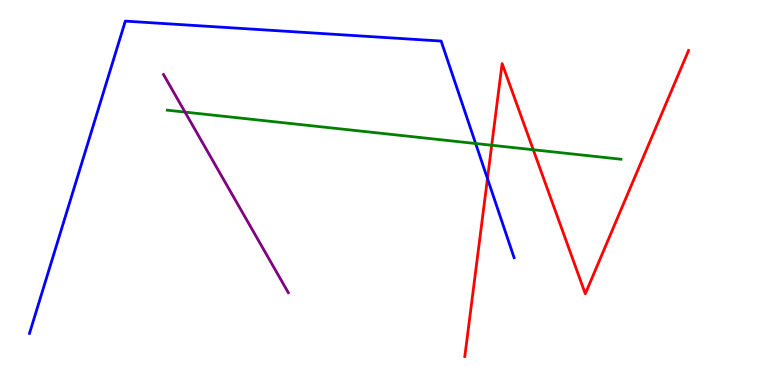[{'lines': ['blue', 'red'], 'intersections': [{'x': 6.29, 'y': 5.36}]}, {'lines': ['green', 'red'], 'intersections': [{'x': 6.34, 'y': 6.23}, {'x': 6.88, 'y': 6.11}]}, {'lines': ['purple', 'red'], 'intersections': []}, {'lines': ['blue', 'green'], 'intersections': [{'x': 6.14, 'y': 6.27}]}, {'lines': ['blue', 'purple'], 'intersections': []}, {'lines': ['green', 'purple'], 'intersections': [{'x': 2.39, 'y': 7.09}]}]